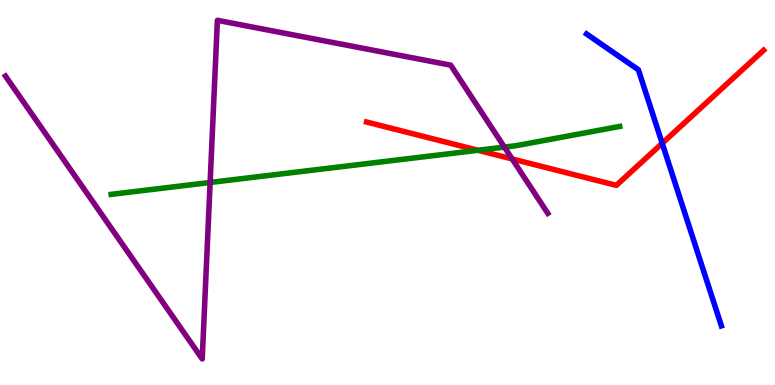[{'lines': ['blue', 'red'], 'intersections': [{'x': 8.54, 'y': 6.28}]}, {'lines': ['green', 'red'], 'intersections': [{'x': 6.17, 'y': 6.1}]}, {'lines': ['purple', 'red'], 'intersections': [{'x': 6.61, 'y': 5.87}]}, {'lines': ['blue', 'green'], 'intersections': []}, {'lines': ['blue', 'purple'], 'intersections': []}, {'lines': ['green', 'purple'], 'intersections': [{'x': 2.71, 'y': 5.26}, {'x': 6.51, 'y': 6.18}]}]